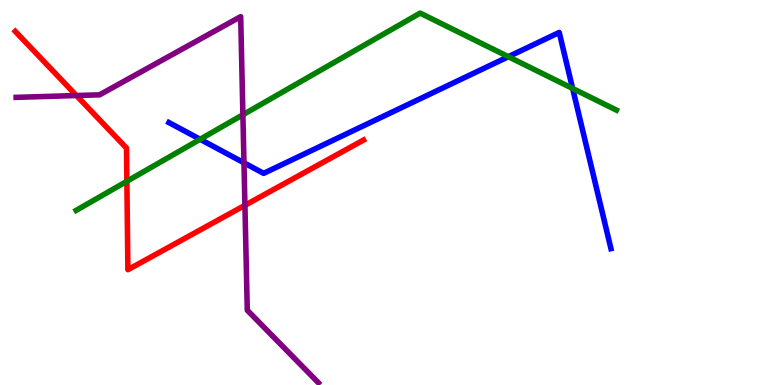[{'lines': ['blue', 'red'], 'intersections': []}, {'lines': ['green', 'red'], 'intersections': [{'x': 1.64, 'y': 5.29}]}, {'lines': ['purple', 'red'], 'intersections': [{'x': 0.986, 'y': 7.52}, {'x': 3.16, 'y': 4.67}]}, {'lines': ['blue', 'green'], 'intersections': [{'x': 2.58, 'y': 6.38}, {'x': 6.56, 'y': 8.53}, {'x': 7.39, 'y': 7.7}]}, {'lines': ['blue', 'purple'], 'intersections': [{'x': 3.15, 'y': 5.77}]}, {'lines': ['green', 'purple'], 'intersections': [{'x': 3.13, 'y': 7.02}]}]